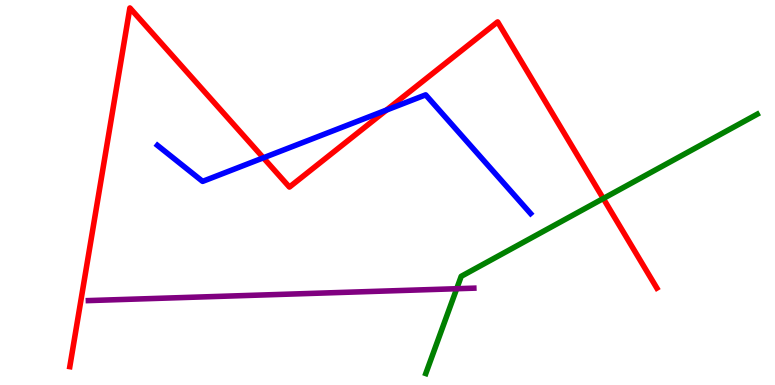[{'lines': ['blue', 'red'], 'intersections': [{'x': 3.4, 'y': 5.9}, {'x': 4.99, 'y': 7.14}]}, {'lines': ['green', 'red'], 'intersections': [{'x': 7.78, 'y': 4.84}]}, {'lines': ['purple', 'red'], 'intersections': []}, {'lines': ['blue', 'green'], 'intersections': []}, {'lines': ['blue', 'purple'], 'intersections': []}, {'lines': ['green', 'purple'], 'intersections': [{'x': 5.89, 'y': 2.5}]}]